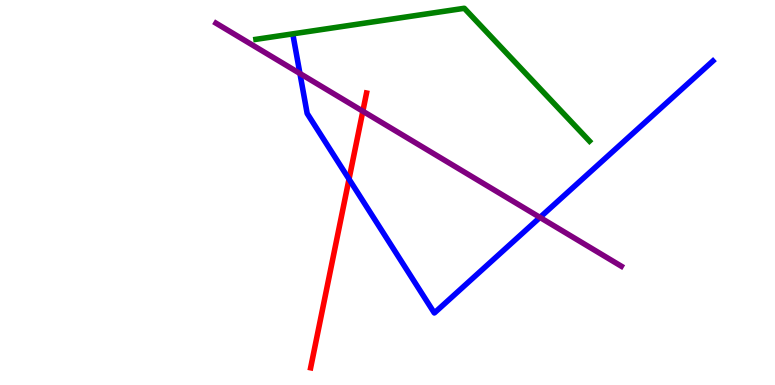[{'lines': ['blue', 'red'], 'intersections': [{'x': 4.5, 'y': 5.35}]}, {'lines': ['green', 'red'], 'intersections': []}, {'lines': ['purple', 'red'], 'intersections': [{'x': 4.68, 'y': 7.11}]}, {'lines': ['blue', 'green'], 'intersections': []}, {'lines': ['blue', 'purple'], 'intersections': [{'x': 3.87, 'y': 8.09}, {'x': 6.97, 'y': 4.35}]}, {'lines': ['green', 'purple'], 'intersections': []}]